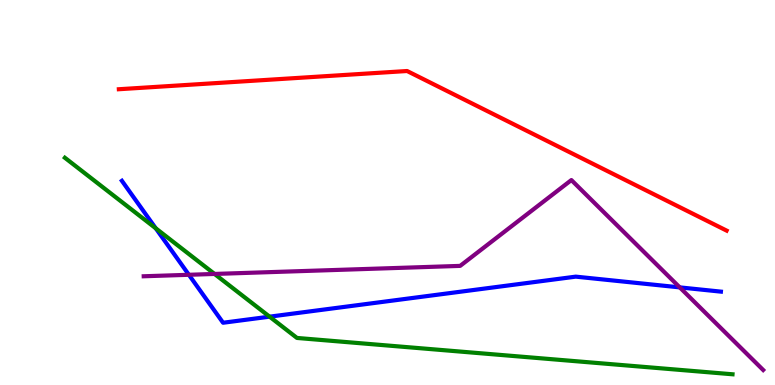[{'lines': ['blue', 'red'], 'intersections': []}, {'lines': ['green', 'red'], 'intersections': []}, {'lines': ['purple', 'red'], 'intersections': []}, {'lines': ['blue', 'green'], 'intersections': [{'x': 2.01, 'y': 4.07}, {'x': 3.48, 'y': 1.77}]}, {'lines': ['blue', 'purple'], 'intersections': [{'x': 2.44, 'y': 2.86}, {'x': 8.77, 'y': 2.54}]}, {'lines': ['green', 'purple'], 'intersections': [{'x': 2.77, 'y': 2.88}]}]